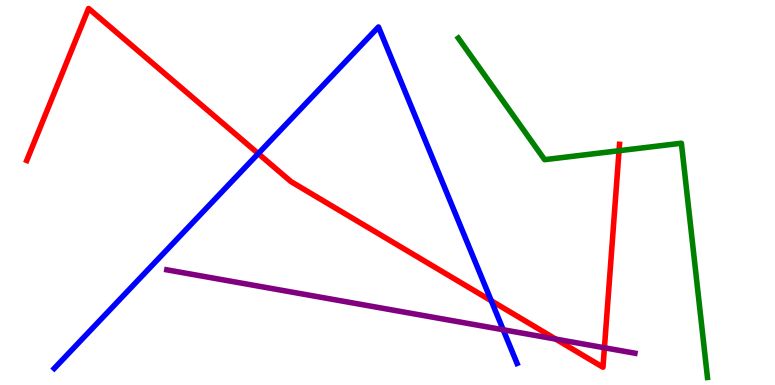[{'lines': ['blue', 'red'], 'intersections': [{'x': 3.33, 'y': 6.01}, {'x': 6.34, 'y': 2.19}]}, {'lines': ['green', 'red'], 'intersections': [{'x': 7.99, 'y': 6.09}]}, {'lines': ['purple', 'red'], 'intersections': [{'x': 7.17, 'y': 1.19}, {'x': 7.8, 'y': 0.967}]}, {'lines': ['blue', 'green'], 'intersections': []}, {'lines': ['blue', 'purple'], 'intersections': [{'x': 6.49, 'y': 1.44}]}, {'lines': ['green', 'purple'], 'intersections': []}]